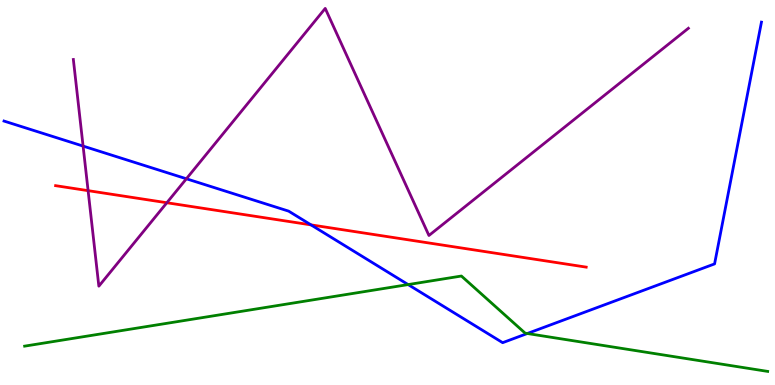[{'lines': ['blue', 'red'], 'intersections': [{'x': 4.01, 'y': 4.16}]}, {'lines': ['green', 'red'], 'intersections': []}, {'lines': ['purple', 'red'], 'intersections': [{'x': 1.14, 'y': 5.05}, {'x': 2.15, 'y': 4.73}]}, {'lines': ['blue', 'green'], 'intersections': [{'x': 5.27, 'y': 2.61}, {'x': 6.8, 'y': 1.34}]}, {'lines': ['blue', 'purple'], 'intersections': [{'x': 1.07, 'y': 6.21}, {'x': 2.4, 'y': 5.36}]}, {'lines': ['green', 'purple'], 'intersections': []}]